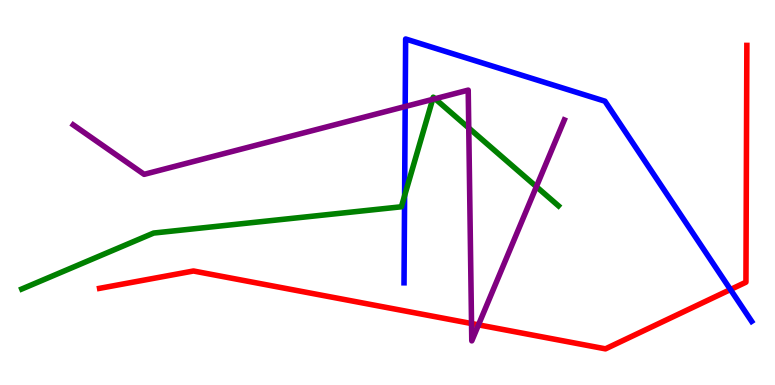[{'lines': ['blue', 'red'], 'intersections': [{'x': 9.43, 'y': 2.48}]}, {'lines': ['green', 'red'], 'intersections': []}, {'lines': ['purple', 'red'], 'intersections': [{'x': 6.08, 'y': 1.6}, {'x': 6.17, 'y': 1.56}]}, {'lines': ['blue', 'green'], 'intersections': [{'x': 5.22, 'y': 4.92}]}, {'lines': ['blue', 'purple'], 'intersections': [{'x': 5.23, 'y': 7.23}]}, {'lines': ['green', 'purple'], 'intersections': [{'x': 5.58, 'y': 7.42}, {'x': 5.61, 'y': 7.44}, {'x': 6.05, 'y': 6.68}, {'x': 6.92, 'y': 5.15}]}]